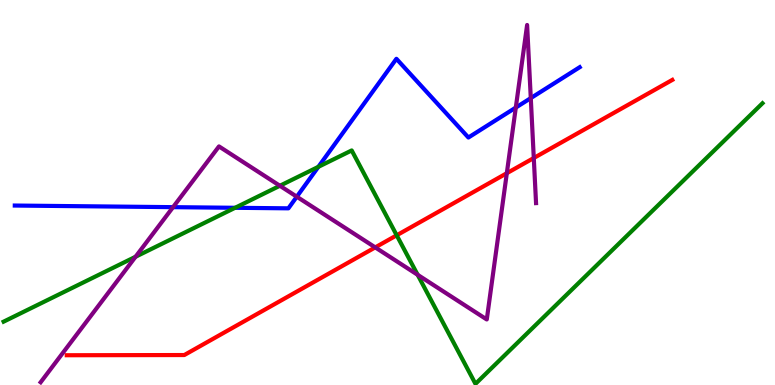[{'lines': ['blue', 'red'], 'intersections': []}, {'lines': ['green', 'red'], 'intersections': [{'x': 5.12, 'y': 3.89}]}, {'lines': ['purple', 'red'], 'intersections': [{'x': 4.84, 'y': 3.57}, {'x': 6.54, 'y': 5.5}, {'x': 6.89, 'y': 5.9}]}, {'lines': ['blue', 'green'], 'intersections': [{'x': 3.03, 'y': 4.6}, {'x': 4.11, 'y': 5.67}]}, {'lines': ['blue', 'purple'], 'intersections': [{'x': 2.23, 'y': 4.62}, {'x': 3.83, 'y': 4.89}, {'x': 6.66, 'y': 7.21}, {'x': 6.85, 'y': 7.45}]}, {'lines': ['green', 'purple'], 'intersections': [{'x': 1.75, 'y': 3.33}, {'x': 3.61, 'y': 5.17}, {'x': 5.39, 'y': 2.86}]}]